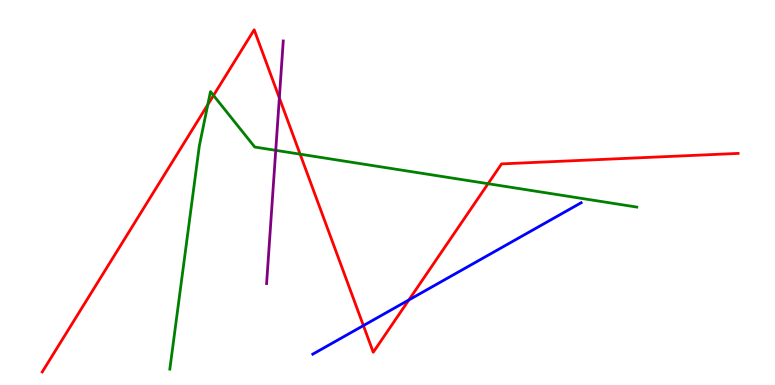[{'lines': ['blue', 'red'], 'intersections': [{'x': 4.69, 'y': 1.54}, {'x': 5.28, 'y': 2.21}]}, {'lines': ['green', 'red'], 'intersections': [{'x': 2.68, 'y': 7.28}, {'x': 2.76, 'y': 7.52}, {'x': 3.87, 'y': 6.0}, {'x': 6.3, 'y': 5.23}]}, {'lines': ['purple', 'red'], 'intersections': [{'x': 3.6, 'y': 7.46}]}, {'lines': ['blue', 'green'], 'intersections': []}, {'lines': ['blue', 'purple'], 'intersections': []}, {'lines': ['green', 'purple'], 'intersections': [{'x': 3.56, 'y': 6.1}]}]